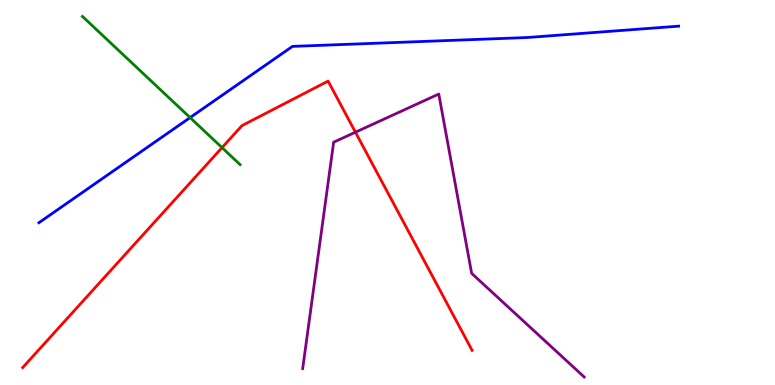[{'lines': ['blue', 'red'], 'intersections': []}, {'lines': ['green', 'red'], 'intersections': [{'x': 2.86, 'y': 6.17}]}, {'lines': ['purple', 'red'], 'intersections': [{'x': 4.59, 'y': 6.57}]}, {'lines': ['blue', 'green'], 'intersections': [{'x': 2.45, 'y': 6.95}]}, {'lines': ['blue', 'purple'], 'intersections': []}, {'lines': ['green', 'purple'], 'intersections': []}]